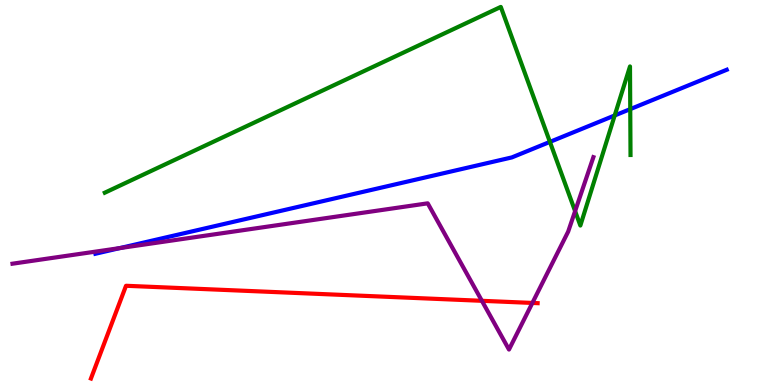[{'lines': ['blue', 'red'], 'intersections': []}, {'lines': ['green', 'red'], 'intersections': []}, {'lines': ['purple', 'red'], 'intersections': [{'x': 6.22, 'y': 2.19}, {'x': 6.87, 'y': 2.13}]}, {'lines': ['blue', 'green'], 'intersections': [{'x': 7.1, 'y': 6.31}, {'x': 7.93, 'y': 7.0}, {'x': 8.13, 'y': 7.17}]}, {'lines': ['blue', 'purple'], 'intersections': [{'x': 1.55, 'y': 3.56}]}, {'lines': ['green', 'purple'], 'intersections': [{'x': 7.42, 'y': 4.52}]}]